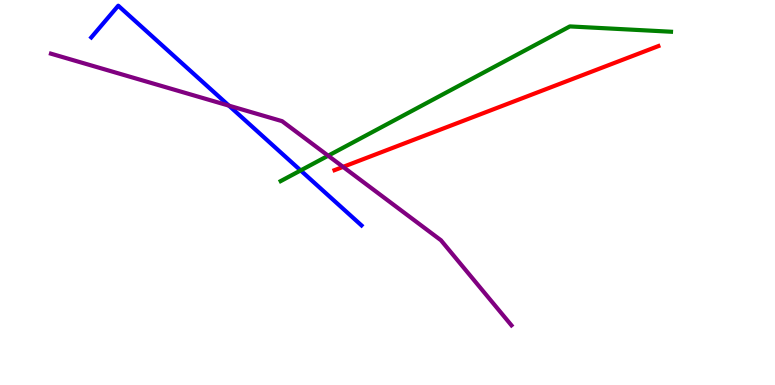[{'lines': ['blue', 'red'], 'intersections': []}, {'lines': ['green', 'red'], 'intersections': []}, {'lines': ['purple', 'red'], 'intersections': [{'x': 4.43, 'y': 5.67}]}, {'lines': ['blue', 'green'], 'intersections': [{'x': 3.88, 'y': 5.57}]}, {'lines': ['blue', 'purple'], 'intersections': [{'x': 2.95, 'y': 7.26}]}, {'lines': ['green', 'purple'], 'intersections': [{'x': 4.23, 'y': 5.96}]}]